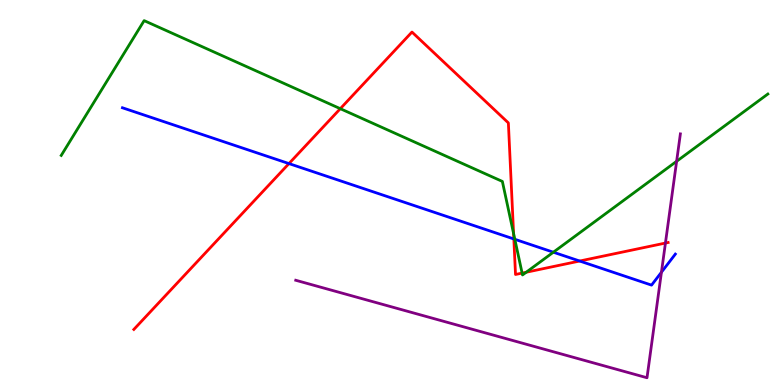[{'lines': ['blue', 'red'], 'intersections': [{'x': 3.73, 'y': 5.75}, {'x': 6.63, 'y': 3.79}, {'x': 7.48, 'y': 3.22}]}, {'lines': ['green', 'red'], 'intersections': [{'x': 4.39, 'y': 7.18}, {'x': 6.63, 'y': 3.93}, {'x': 6.74, 'y': 2.91}, {'x': 6.79, 'y': 2.93}]}, {'lines': ['purple', 'red'], 'intersections': [{'x': 8.59, 'y': 3.69}]}, {'lines': ['blue', 'green'], 'intersections': [{'x': 6.64, 'y': 3.78}, {'x': 7.14, 'y': 3.45}]}, {'lines': ['blue', 'purple'], 'intersections': [{'x': 8.53, 'y': 2.93}]}, {'lines': ['green', 'purple'], 'intersections': [{'x': 8.73, 'y': 5.81}]}]